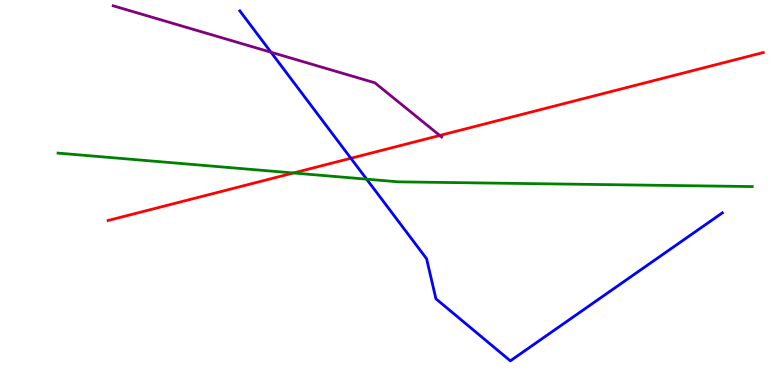[{'lines': ['blue', 'red'], 'intersections': [{'x': 4.53, 'y': 5.89}]}, {'lines': ['green', 'red'], 'intersections': [{'x': 3.79, 'y': 5.51}]}, {'lines': ['purple', 'red'], 'intersections': [{'x': 5.67, 'y': 6.48}]}, {'lines': ['blue', 'green'], 'intersections': [{'x': 4.73, 'y': 5.35}]}, {'lines': ['blue', 'purple'], 'intersections': [{'x': 3.5, 'y': 8.64}]}, {'lines': ['green', 'purple'], 'intersections': []}]